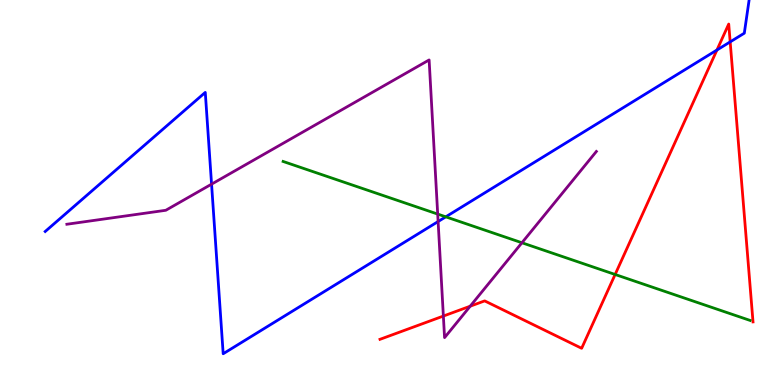[{'lines': ['blue', 'red'], 'intersections': [{'x': 9.25, 'y': 8.7}, {'x': 9.42, 'y': 8.91}]}, {'lines': ['green', 'red'], 'intersections': [{'x': 7.94, 'y': 2.87}]}, {'lines': ['purple', 'red'], 'intersections': [{'x': 5.72, 'y': 1.79}, {'x': 6.07, 'y': 2.05}]}, {'lines': ['blue', 'green'], 'intersections': [{'x': 5.75, 'y': 4.37}]}, {'lines': ['blue', 'purple'], 'intersections': [{'x': 2.73, 'y': 5.22}, {'x': 5.65, 'y': 4.25}]}, {'lines': ['green', 'purple'], 'intersections': [{'x': 5.65, 'y': 4.44}, {'x': 6.73, 'y': 3.69}]}]